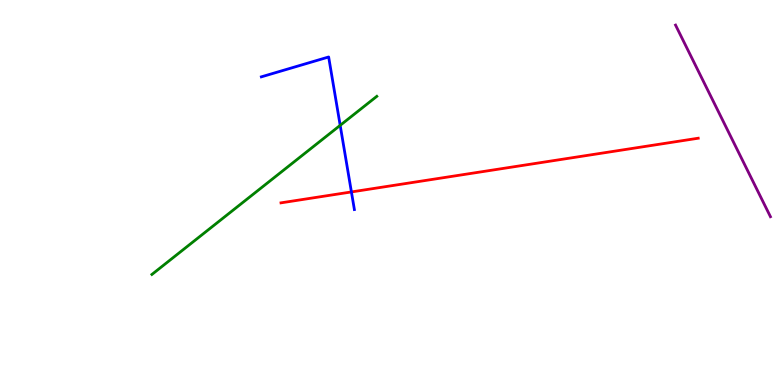[{'lines': ['blue', 'red'], 'intersections': [{'x': 4.53, 'y': 5.01}]}, {'lines': ['green', 'red'], 'intersections': []}, {'lines': ['purple', 'red'], 'intersections': []}, {'lines': ['blue', 'green'], 'intersections': [{'x': 4.39, 'y': 6.74}]}, {'lines': ['blue', 'purple'], 'intersections': []}, {'lines': ['green', 'purple'], 'intersections': []}]